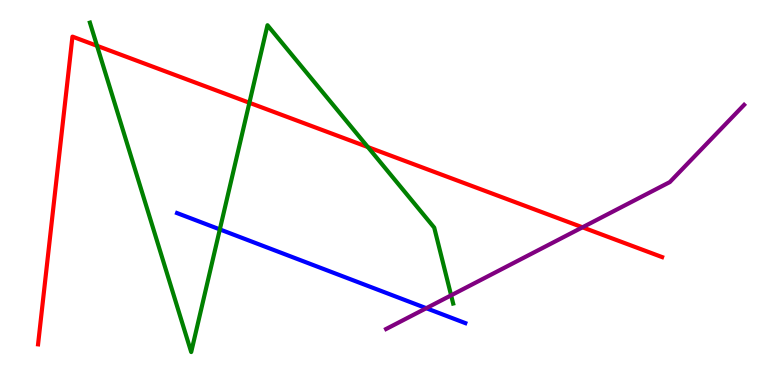[{'lines': ['blue', 'red'], 'intersections': []}, {'lines': ['green', 'red'], 'intersections': [{'x': 1.25, 'y': 8.81}, {'x': 3.22, 'y': 7.33}, {'x': 4.75, 'y': 6.18}]}, {'lines': ['purple', 'red'], 'intersections': [{'x': 7.52, 'y': 4.1}]}, {'lines': ['blue', 'green'], 'intersections': [{'x': 2.84, 'y': 4.04}]}, {'lines': ['blue', 'purple'], 'intersections': [{'x': 5.5, 'y': 1.99}]}, {'lines': ['green', 'purple'], 'intersections': [{'x': 5.82, 'y': 2.33}]}]